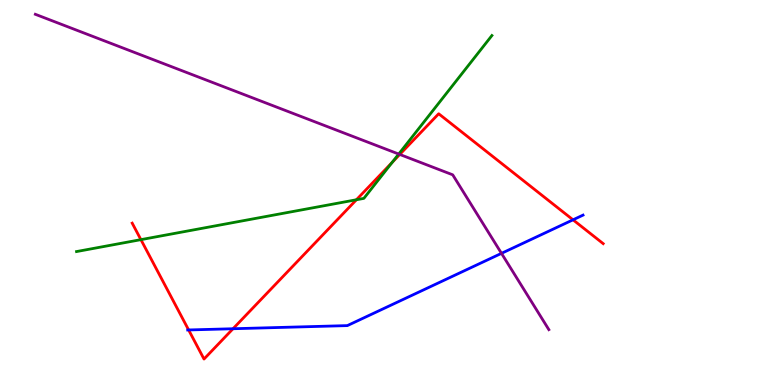[{'lines': ['blue', 'red'], 'intersections': [{'x': 2.43, 'y': 1.43}, {'x': 3.01, 'y': 1.46}, {'x': 7.39, 'y': 4.29}]}, {'lines': ['green', 'red'], 'intersections': [{'x': 1.82, 'y': 3.78}, {'x': 4.6, 'y': 4.81}, {'x': 5.06, 'y': 5.78}]}, {'lines': ['purple', 'red'], 'intersections': [{'x': 5.16, 'y': 5.99}]}, {'lines': ['blue', 'green'], 'intersections': []}, {'lines': ['blue', 'purple'], 'intersections': [{'x': 6.47, 'y': 3.42}]}, {'lines': ['green', 'purple'], 'intersections': [{'x': 5.14, 'y': 6.0}]}]